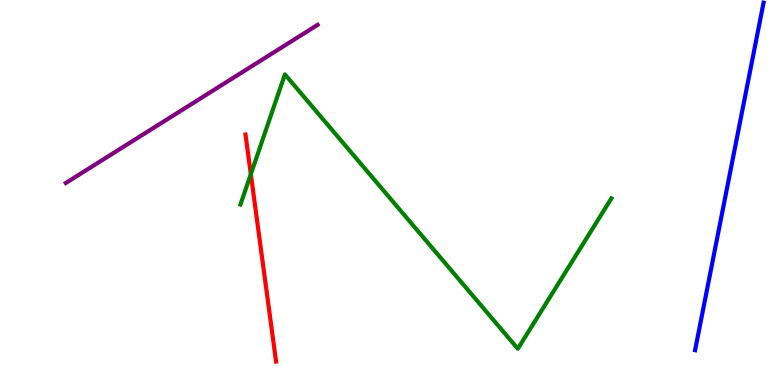[{'lines': ['blue', 'red'], 'intersections': []}, {'lines': ['green', 'red'], 'intersections': [{'x': 3.24, 'y': 5.48}]}, {'lines': ['purple', 'red'], 'intersections': []}, {'lines': ['blue', 'green'], 'intersections': []}, {'lines': ['blue', 'purple'], 'intersections': []}, {'lines': ['green', 'purple'], 'intersections': []}]